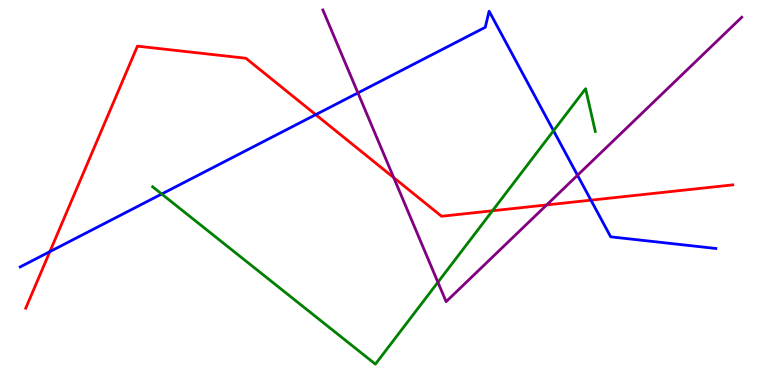[{'lines': ['blue', 'red'], 'intersections': [{'x': 0.643, 'y': 3.46}, {'x': 4.07, 'y': 7.02}, {'x': 7.63, 'y': 4.8}]}, {'lines': ['green', 'red'], 'intersections': [{'x': 6.35, 'y': 4.53}]}, {'lines': ['purple', 'red'], 'intersections': [{'x': 5.08, 'y': 5.39}, {'x': 7.05, 'y': 4.68}]}, {'lines': ['blue', 'green'], 'intersections': [{'x': 2.09, 'y': 4.96}, {'x': 7.14, 'y': 6.6}]}, {'lines': ['blue', 'purple'], 'intersections': [{'x': 4.62, 'y': 7.59}, {'x': 7.45, 'y': 5.45}]}, {'lines': ['green', 'purple'], 'intersections': [{'x': 5.65, 'y': 2.67}]}]